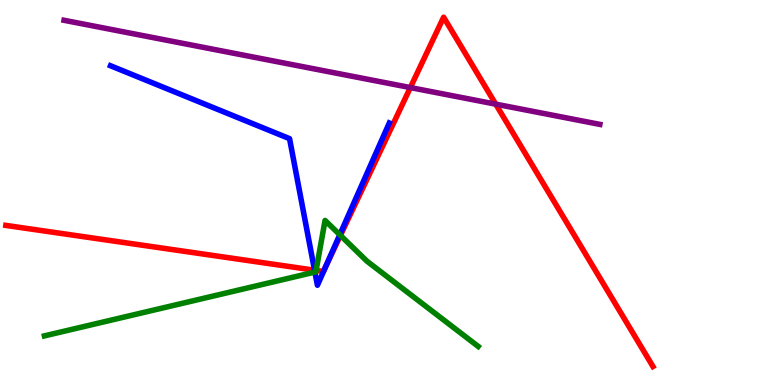[{'lines': ['blue', 'red'], 'intersections': [{'x': 4.06, 'y': 2.98}, {'x': 4.2, 'y': 3.07}]}, {'lines': ['green', 'red'], 'intersections': [{'x': 4.08, 'y': 2.98}, {'x': 4.39, 'y': 3.89}]}, {'lines': ['purple', 'red'], 'intersections': [{'x': 5.29, 'y': 7.73}, {'x': 6.4, 'y': 7.29}]}, {'lines': ['blue', 'green'], 'intersections': [{'x': 4.06, 'y': 2.93}, {'x': 4.38, 'y': 3.9}]}, {'lines': ['blue', 'purple'], 'intersections': []}, {'lines': ['green', 'purple'], 'intersections': []}]